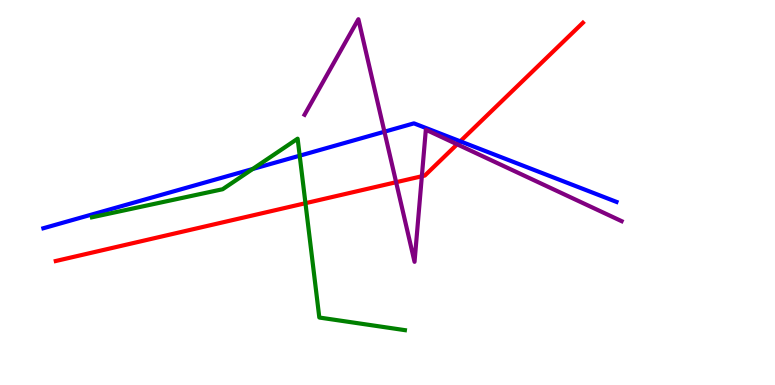[{'lines': ['blue', 'red'], 'intersections': [{'x': 5.94, 'y': 6.33}]}, {'lines': ['green', 'red'], 'intersections': [{'x': 3.94, 'y': 4.72}]}, {'lines': ['purple', 'red'], 'intersections': [{'x': 5.11, 'y': 5.27}, {'x': 5.44, 'y': 5.42}, {'x': 5.9, 'y': 6.25}]}, {'lines': ['blue', 'green'], 'intersections': [{'x': 3.26, 'y': 5.61}, {'x': 3.87, 'y': 5.96}]}, {'lines': ['blue', 'purple'], 'intersections': [{'x': 4.96, 'y': 6.58}]}, {'lines': ['green', 'purple'], 'intersections': []}]